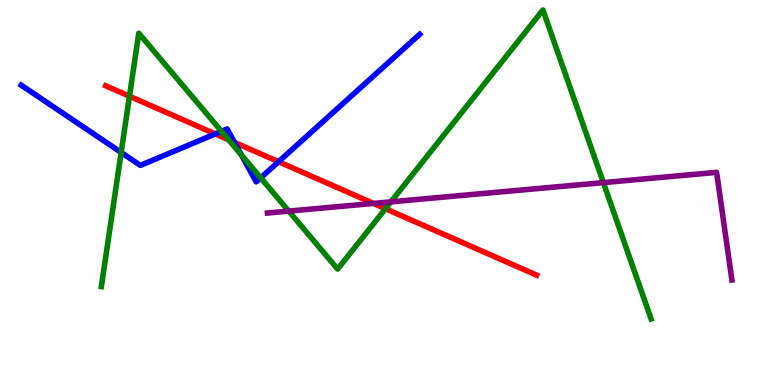[{'lines': ['blue', 'red'], 'intersections': [{'x': 2.78, 'y': 6.52}, {'x': 3.03, 'y': 6.3}, {'x': 3.59, 'y': 5.8}]}, {'lines': ['green', 'red'], 'intersections': [{'x': 1.67, 'y': 7.5}, {'x': 2.95, 'y': 6.37}, {'x': 4.97, 'y': 4.58}]}, {'lines': ['purple', 'red'], 'intersections': [{'x': 4.82, 'y': 4.72}]}, {'lines': ['blue', 'green'], 'intersections': [{'x': 1.56, 'y': 6.04}, {'x': 2.86, 'y': 6.59}, {'x': 3.11, 'y': 5.98}, {'x': 3.36, 'y': 5.38}]}, {'lines': ['blue', 'purple'], 'intersections': []}, {'lines': ['green', 'purple'], 'intersections': [{'x': 3.73, 'y': 4.52}, {'x': 5.04, 'y': 4.76}, {'x': 7.79, 'y': 5.26}]}]